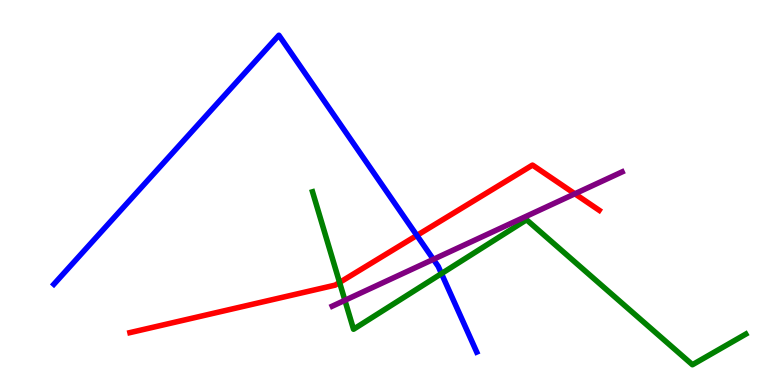[{'lines': ['blue', 'red'], 'intersections': [{'x': 5.38, 'y': 3.89}]}, {'lines': ['green', 'red'], 'intersections': [{'x': 4.38, 'y': 2.66}]}, {'lines': ['purple', 'red'], 'intersections': [{'x': 7.42, 'y': 4.97}]}, {'lines': ['blue', 'green'], 'intersections': [{'x': 5.7, 'y': 2.89}]}, {'lines': ['blue', 'purple'], 'intersections': [{'x': 5.59, 'y': 3.26}]}, {'lines': ['green', 'purple'], 'intersections': [{'x': 4.45, 'y': 2.2}]}]